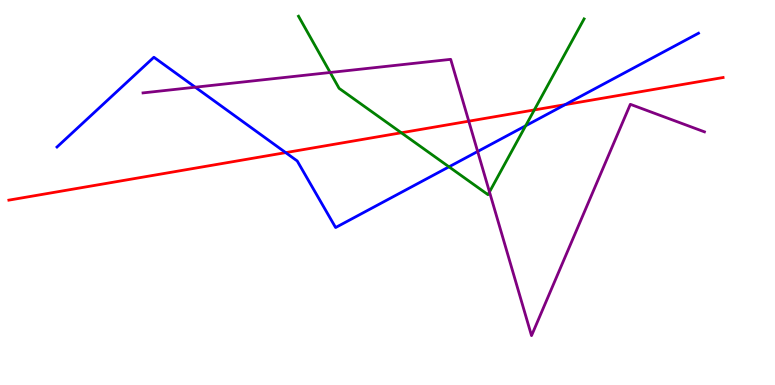[{'lines': ['blue', 'red'], 'intersections': [{'x': 3.69, 'y': 6.04}, {'x': 7.29, 'y': 7.28}]}, {'lines': ['green', 'red'], 'intersections': [{'x': 5.18, 'y': 6.55}, {'x': 6.89, 'y': 7.14}]}, {'lines': ['purple', 'red'], 'intersections': [{'x': 6.05, 'y': 6.85}]}, {'lines': ['blue', 'green'], 'intersections': [{'x': 5.79, 'y': 5.67}, {'x': 6.78, 'y': 6.73}]}, {'lines': ['blue', 'purple'], 'intersections': [{'x': 2.52, 'y': 7.74}, {'x': 6.16, 'y': 6.07}]}, {'lines': ['green', 'purple'], 'intersections': [{'x': 4.26, 'y': 8.12}, {'x': 6.32, 'y': 5.01}]}]